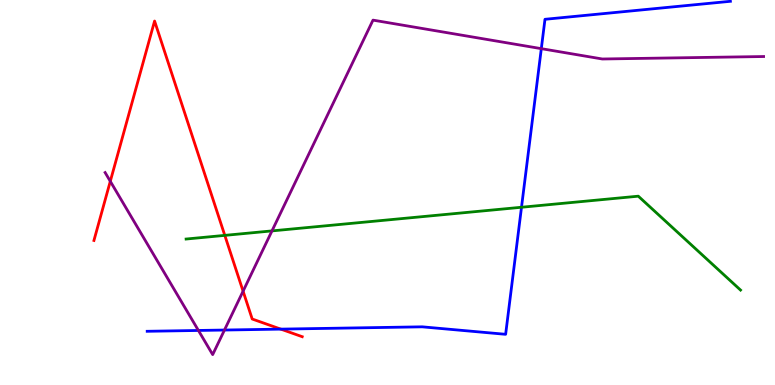[{'lines': ['blue', 'red'], 'intersections': [{'x': 3.62, 'y': 1.45}]}, {'lines': ['green', 'red'], 'intersections': [{'x': 2.9, 'y': 3.89}]}, {'lines': ['purple', 'red'], 'intersections': [{'x': 1.42, 'y': 5.29}, {'x': 3.14, 'y': 2.44}]}, {'lines': ['blue', 'green'], 'intersections': [{'x': 6.73, 'y': 4.62}]}, {'lines': ['blue', 'purple'], 'intersections': [{'x': 2.56, 'y': 1.42}, {'x': 2.9, 'y': 1.43}, {'x': 6.98, 'y': 8.74}]}, {'lines': ['green', 'purple'], 'intersections': [{'x': 3.51, 'y': 4.0}]}]